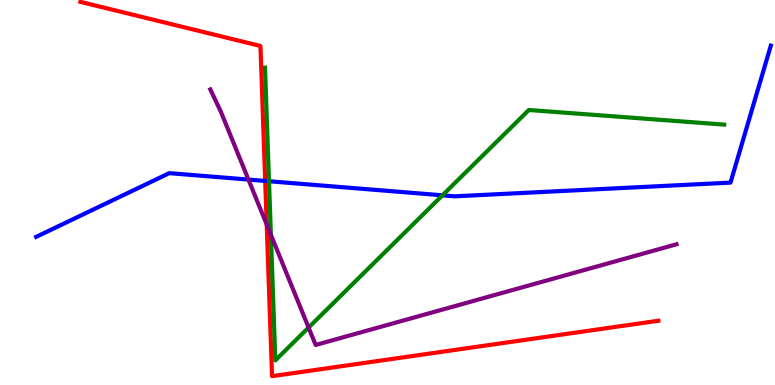[{'lines': ['blue', 'red'], 'intersections': [{'x': 3.42, 'y': 5.3}]}, {'lines': ['green', 'red'], 'intersections': []}, {'lines': ['purple', 'red'], 'intersections': [{'x': 3.44, 'y': 4.17}]}, {'lines': ['blue', 'green'], 'intersections': [{'x': 3.47, 'y': 5.29}, {'x': 5.71, 'y': 4.93}]}, {'lines': ['blue', 'purple'], 'intersections': [{'x': 3.21, 'y': 5.34}]}, {'lines': ['green', 'purple'], 'intersections': [{'x': 3.5, 'y': 3.9}, {'x': 3.98, 'y': 1.49}]}]